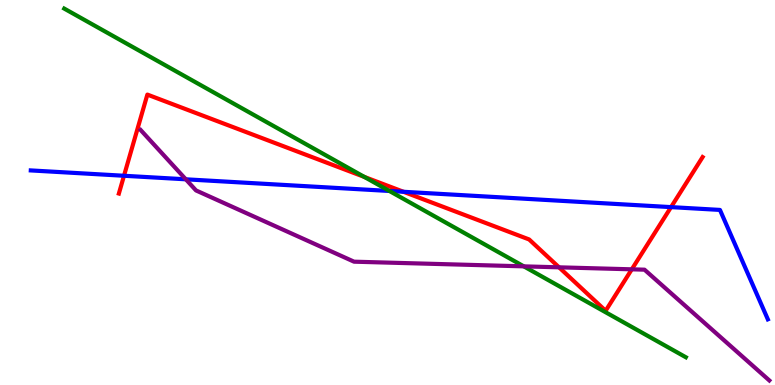[{'lines': ['blue', 'red'], 'intersections': [{'x': 1.6, 'y': 5.43}, {'x': 5.21, 'y': 5.02}, {'x': 8.66, 'y': 4.62}]}, {'lines': ['green', 'red'], 'intersections': [{'x': 4.7, 'y': 5.4}]}, {'lines': ['purple', 'red'], 'intersections': [{'x': 7.21, 'y': 3.06}, {'x': 8.15, 'y': 3.0}]}, {'lines': ['blue', 'green'], 'intersections': [{'x': 5.02, 'y': 5.04}]}, {'lines': ['blue', 'purple'], 'intersections': [{'x': 2.4, 'y': 5.34}]}, {'lines': ['green', 'purple'], 'intersections': [{'x': 6.76, 'y': 3.08}]}]